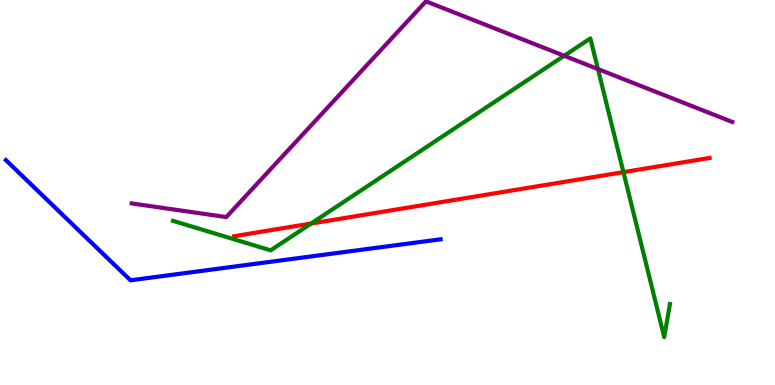[{'lines': ['blue', 'red'], 'intersections': []}, {'lines': ['green', 'red'], 'intersections': [{'x': 4.01, 'y': 4.19}, {'x': 8.04, 'y': 5.53}]}, {'lines': ['purple', 'red'], 'intersections': []}, {'lines': ['blue', 'green'], 'intersections': []}, {'lines': ['blue', 'purple'], 'intersections': []}, {'lines': ['green', 'purple'], 'intersections': [{'x': 7.28, 'y': 8.55}, {'x': 7.72, 'y': 8.21}]}]